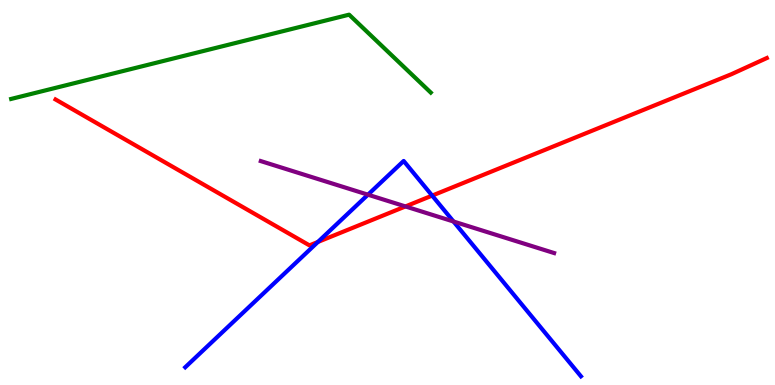[{'lines': ['blue', 'red'], 'intersections': [{'x': 4.1, 'y': 3.72}, {'x': 5.58, 'y': 4.92}]}, {'lines': ['green', 'red'], 'intersections': []}, {'lines': ['purple', 'red'], 'intersections': [{'x': 5.23, 'y': 4.64}]}, {'lines': ['blue', 'green'], 'intersections': []}, {'lines': ['blue', 'purple'], 'intersections': [{'x': 4.75, 'y': 4.94}, {'x': 5.85, 'y': 4.25}]}, {'lines': ['green', 'purple'], 'intersections': []}]